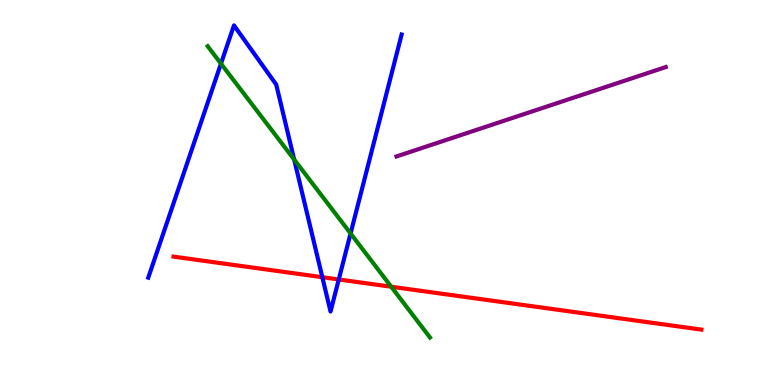[{'lines': ['blue', 'red'], 'intersections': [{'x': 4.16, 'y': 2.8}, {'x': 4.37, 'y': 2.74}]}, {'lines': ['green', 'red'], 'intersections': [{'x': 5.05, 'y': 2.55}]}, {'lines': ['purple', 'red'], 'intersections': []}, {'lines': ['blue', 'green'], 'intersections': [{'x': 2.85, 'y': 8.35}, {'x': 3.8, 'y': 5.86}, {'x': 4.52, 'y': 3.94}]}, {'lines': ['blue', 'purple'], 'intersections': []}, {'lines': ['green', 'purple'], 'intersections': []}]